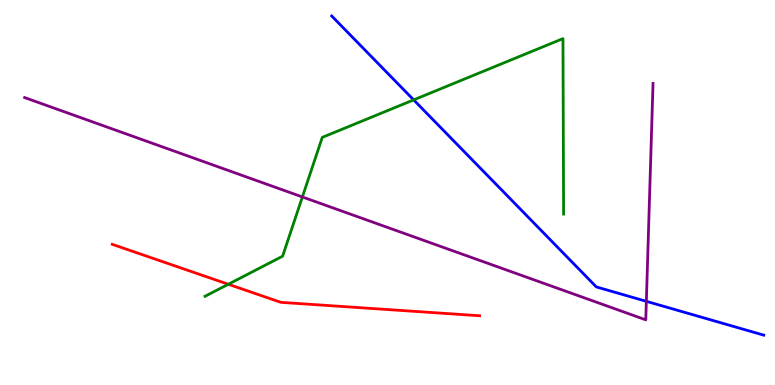[{'lines': ['blue', 'red'], 'intersections': []}, {'lines': ['green', 'red'], 'intersections': [{'x': 2.95, 'y': 2.62}]}, {'lines': ['purple', 'red'], 'intersections': []}, {'lines': ['blue', 'green'], 'intersections': [{'x': 5.34, 'y': 7.41}]}, {'lines': ['blue', 'purple'], 'intersections': [{'x': 8.34, 'y': 2.17}]}, {'lines': ['green', 'purple'], 'intersections': [{'x': 3.9, 'y': 4.88}]}]